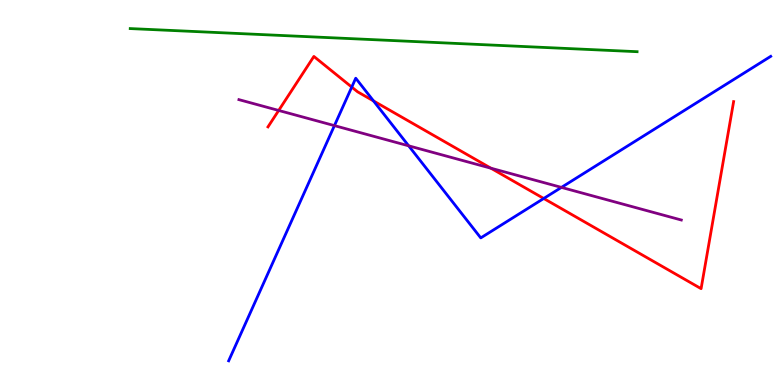[{'lines': ['blue', 'red'], 'intersections': [{'x': 4.54, 'y': 7.74}, {'x': 4.82, 'y': 7.38}, {'x': 7.02, 'y': 4.84}]}, {'lines': ['green', 'red'], 'intersections': []}, {'lines': ['purple', 'red'], 'intersections': [{'x': 3.6, 'y': 7.13}, {'x': 6.33, 'y': 5.63}]}, {'lines': ['blue', 'green'], 'intersections': []}, {'lines': ['blue', 'purple'], 'intersections': [{'x': 4.32, 'y': 6.74}, {'x': 5.27, 'y': 6.21}, {'x': 7.24, 'y': 5.13}]}, {'lines': ['green', 'purple'], 'intersections': []}]